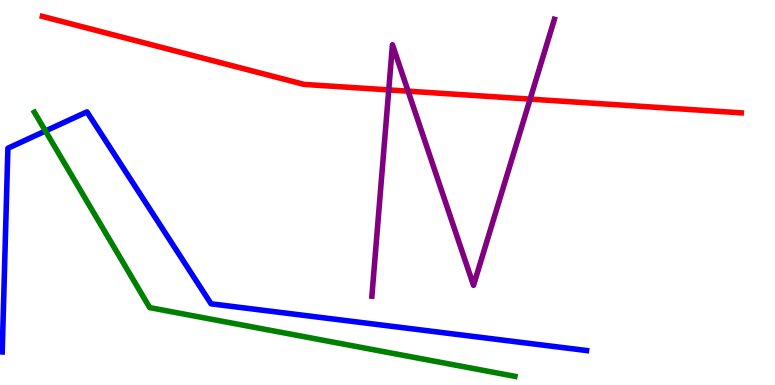[{'lines': ['blue', 'red'], 'intersections': []}, {'lines': ['green', 'red'], 'intersections': []}, {'lines': ['purple', 'red'], 'intersections': [{'x': 5.02, 'y': 7.66}, {'x': 5.27, 'y': 7.63}, {'x': 6.84, 'y': 7.43}]}, {'lines': ['blue', 'green'], 'intersections': [{'x': 0.586, 'y': 6.6}]}, {'lines': ['blue', 'purple'], 'intersections': []}, {'lines': ['green', 'purple'], 'intersections': []}]